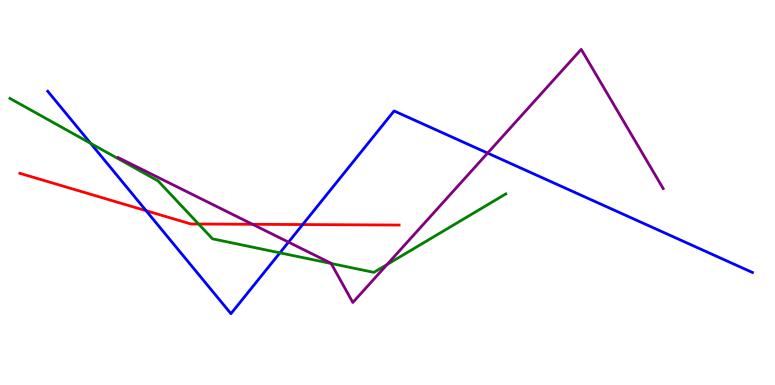[{'lines': ['blue', 'red'], 'intersections': [{'x': 1.89, 'y': 4.53}, {'x': 3.91, 'y': 4.17}]}, {'lines': ['green', 'red'], 'intersections': [{'x': 2.56, 'y': 4.18}]}, {'lines': ['purple', 'red'], 'intersections': [{'x': 3.26, 'y': 4.17}]}, {'lines': ['blue', 'green'], 'intersections': [{'x': 1.17, 'y': 6.28}, {'x': 3.61, 'y': 3.43}]}, {'lines': ['blue', 'purple'], 'intersections': [{'x': 3.72, 'y': 3.71}, {'x': 6.29, 'y': 6.02}]}, {'lines': ['green', 'purple'], 'intersections': [{'x': 4.27, 'y': 3.16}, {'x': 4.99, 'y': 3.13}]}]